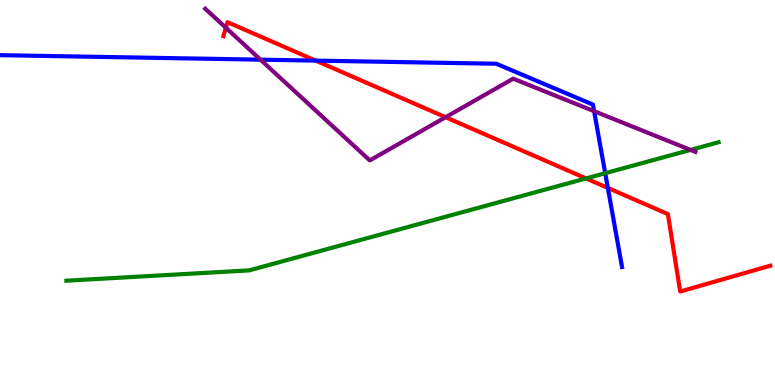[{'lines': ['blue', 'red'], 'intersections': [{'x': 4.07, 'y': 8.43}, {'x': 7.84, 'y': 5.12}]}, {'lines': ['green', 'red'], 'intersections': [{'x': 7.56, 'y': 5.37}]}, {'lines': ['purple', 'red'], 'intersections': [{'x': 2.91, 'y': 9.28}, {'x': 5.75, 'y': 6.96}]}, {'lines': ['blue', 'green'], 'intersections': [{'x': 7.81, 'y': 5.5}]}, {'lines': ['blue', 'purple'], 'intersections': [{'x': 3.36, 'y': 8.45}, {'x': 7.67, 'y': 7.11}]}, {'lines': ['green', 'purple'], 'intersections': [{'x': 8.91, 'y': 6.11}]}]